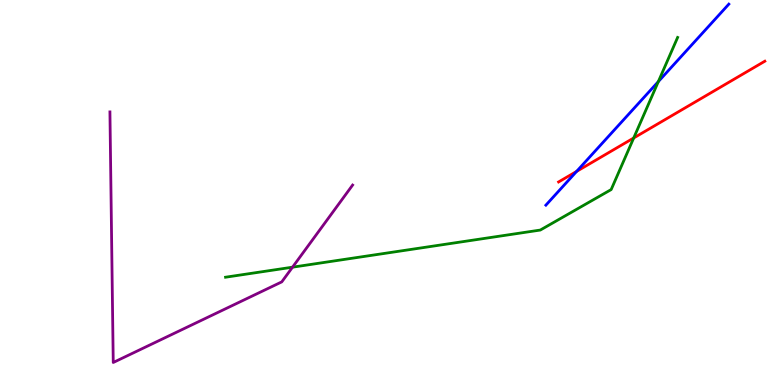[{'lines': ['blue', 'red'], 'intersections': [{'x': 7.44, 'y': 5.55}]}, {'lines': ['green', 'red'], 'intersections': [{'x': 8.18, 'y': 6.42}]}, {'lines': ['purple', 'red'], 'intersections': []}, {'lines': ['blue', 'green'], 'intersections': [{'x': 8.49, 'y': 7.88}]}, {'lines': ['blue', 'purple'], 'intersections': []}, {'lines': ['green', 'purple'], 'intersections': [{'x': 3.77, 'y': 3.06}]}]